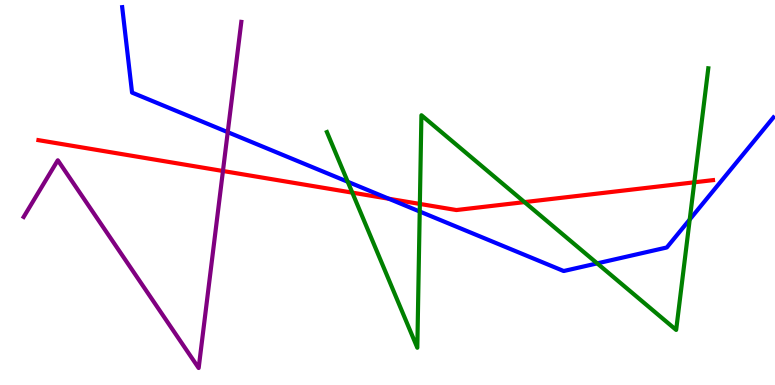[{'lines': ['blue', 'red'], 'intersections': [{'x': 5.02, 'y': 4.84}]}, {'lines': ['green', 'red'], 'intersections': [{'x': 4.55, 'y': 5.0}, {'x': 5.42, 'y': 4.7}, {'x': 6.77, 'y': 4.75}, {'x': 8.96, 'y': 5.26}]}, {'lines': ['purple', 'red'], 'intersections': [{'x': 2.88, 'y': 5.56}]}, {'lines': ['blue', 'green'], 'intersections': [{'x': 4.49, 'y': 5.28}, {'x': 5.42, 'y': 4.51}, {'x': 7.71, 'y': 3.16}, {'x': 8.9, 'y': 4.3}]}, {'lines': ['blue', 'purple'], 'intersections': [{'x': 2.94, 'y': 6.57}]}, {'lines': ['green', 'purple'], 'intersections': []}]